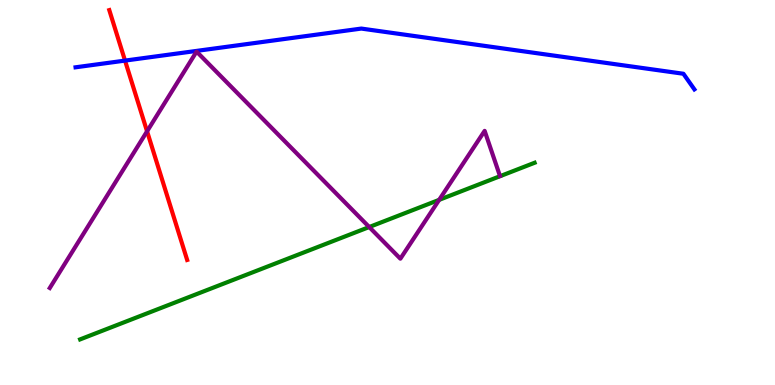[{'lines': ['blue', 'red'], 'intersections': [{'x': 1.61, 'y': 8.43}]}, {'lines': ['green', 'red'], 'intersections': []}, {'lines': ['purple', 'red'], 'intersections': [{'x': 1.9, 'y': 6.59}]}, {'lines': ['blue', 'green'], 'intersections': []}, {'lines': ['blue', 'purple'], 'intersections': []}, {'lines': ['green', 'purple'], 'intersections': [{'x': 4.76, 'y': 4.1}, {'x': 5.67, 'y': 4.81}]}]